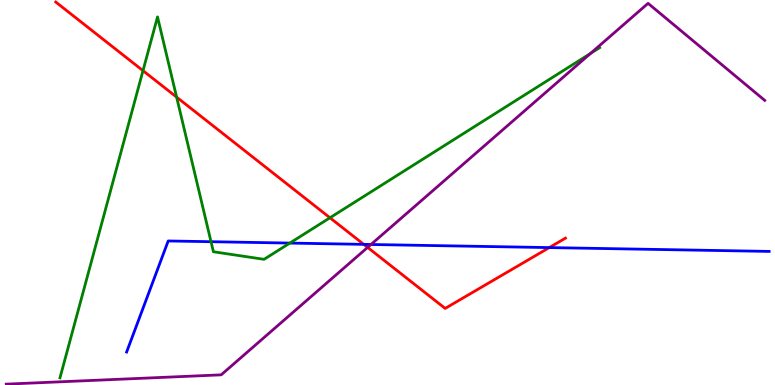[{'lines': ['blue', 'red'], 'intersections': [{'x': 4.69, 'y': 3.65}, {'x': 7.09, 'y': 3.57}]}, {'lines': ['green', 'red'], 'intersections': [{'x': 1.85, 'y': 8.16}, {'x': 2.28, 'y': 7.48}, {'x': 4.26, 'y': 4.34}]}, {'lines': ['purple', 'red'], 'intersections': [{'x': 4.74, 'y': 3.57}]}, {'lines': ['blue', 'green'], 'intersections': [{'x': 2.72, 'y': 3.72}, {'x': 3.74, 'y': 3.69}]}, {'lines': ['blue', 'purple'], 'intersections': [{'x': 4.79, 'y': 3.65}]}, {'lines': ['green', 'purple'], 'intersections': [{'x': 7.62, 'y': 8.61}]}]